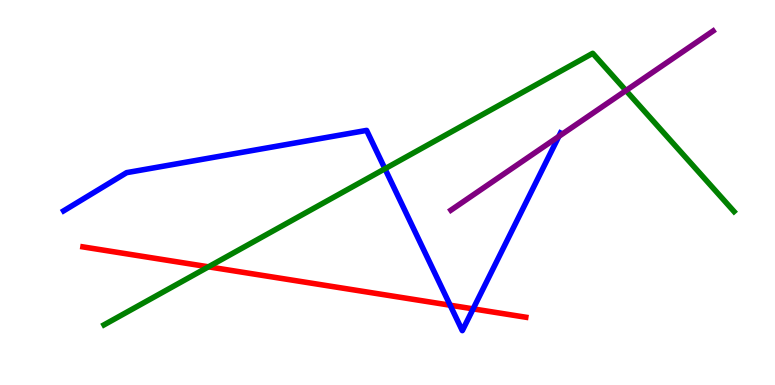[{'lines': ['blue', 'red'], 'intersections': [{'x': 5.81, 'y': 2.07}, {'x': 6.11, 'y': 1.98}]}, {'lines': ['green', 'red'], 'intersections': [{'x': 2.69, 'y': 3.07}]}, {'lines': ['purple', 'red'], 'intersections': []}, {'lines': ['blue', 'green'], 'intersections': [{'x': 4.97, 'y': 5.62}]}, {'lines': ['blue', 'purple'], 'intersections': [{'x': 7.21, 'y': 6.46}]}, {'lines': ['green', 'purple'], 'intersections': [{'x': 8.08, 'y': 7.65}]}]